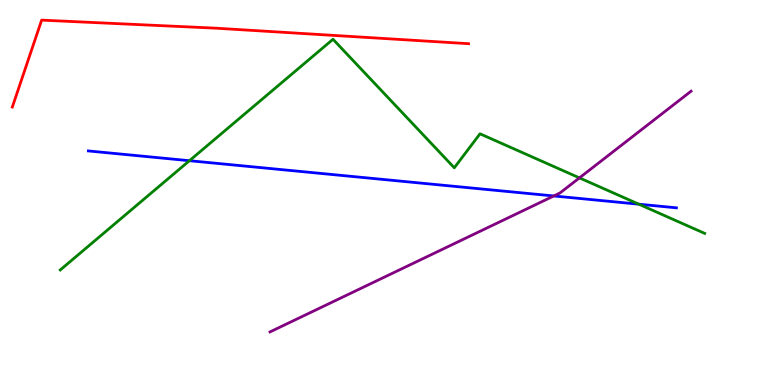[{'lines': ['blue', 'red'], 'intersections': []}, {'lines': ['green', 'red'], 'intersections': []}, {'lines': ['purple', 'red'], 'intersections': []}, {'lines': ['blue', 'green'], 'intersections': [{'x': 2.44, 'y': 5.83}, {'x': 8.24, 'y': 4.7}]}, {'lines': ['blue', 'purple'], 'intersections': [{'x': 7.15, 'y': 4.91}]}, {'lines': ['green', 'purple'], 'intersections': [{'x': 7.48, 'y': 5.38}]}]